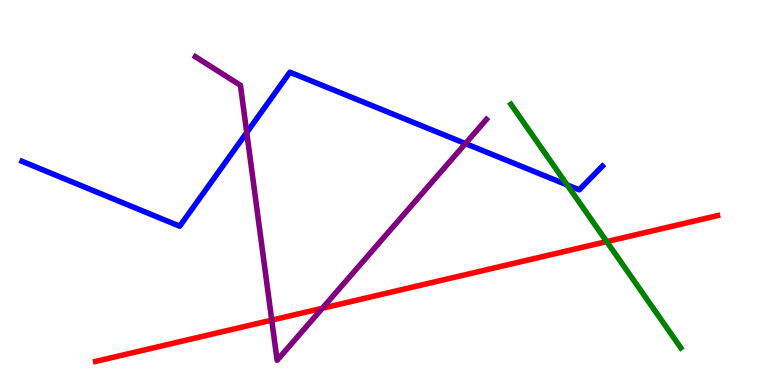[{'lines': ['blue', 'red'], 'intersections': []}, {'lines': ['green', 'red'], 'intersections': [{'x': 7.83, 'y': 3.72}]}, {'lines': ['purple', 'red'], 'intersections': [{'x': 3.51, 'y': 1.68}, {'x': 4.16, 'y': 1.99}]}, {'lines': ['blue', 'green'], 'intersections': [{'x': 7.32, 'y': 5.2}]}, {'lines': ['blue', 'purple'], 'intersections': [{'x': 3.18, 'y': 6.56}, {'x': 6.01, 'y': 6.27}]}, {'lines': ['green', 'purple'], 'intersections': []}]